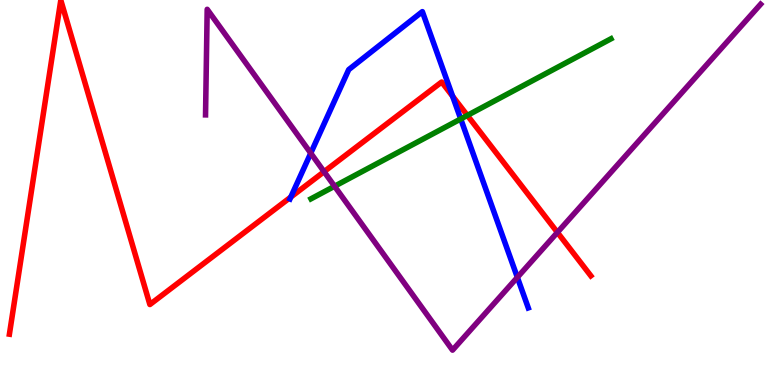[{'lines': ['blue', 'red'], 'intersections': [{'x': 3.75, 'y': 4.88}, {'x': 5.84, 'y': 7.5}]}, {'lines': ['green', 'red'], 'intersections': [{'x': 6.03, 'y': 7.0}]}, {'lines': ['purple', 'red'], 'intersections': [{'x': 4.18, 'y': 5.54}, {'x': 7.19, 'y': 3.96}]}, {'lines': ['blue', 'green'], 'intersections': [{'x': 5.94, 'y': 6.91}]}, {'lines': ['blue', 'purple'], 'intersections': [{'x': 4.01, 'y': 6.02}, {'x': 6.68, 'y': 2.8}]}, {'lines': ['green', 'purple'], 'intersections': [{'x': 4.32, 'y': 5.16}]}]